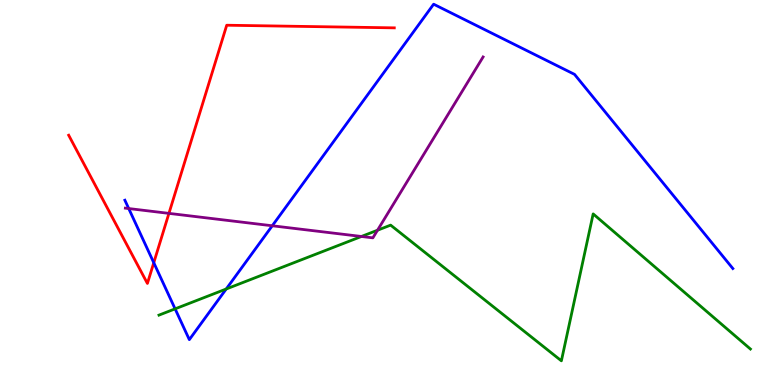[{'lines': ['blue', 'red'], 'intersections': [{'x': 1.98, 'y': 3.18}]}, {'lines': ['green', 'red'], 'intersections': []}, {'lines': ['purple', 'red'], 'intersections': [{'x': 2.18, 'y': 4.46}]}, {'lines': ['blue', 'green'], 'intersections': [{'x': 2.26, 'y': 1.98}, {'x': 2.92, 'y': 2.49}]}, {'lines': ['blue', 'purple'], 'intersections': [{'x': 1.66, 'y': 4.58}, {'x': 3.51, 'y': 4.14}]}, {'lines': ['green', 'purple'], 'intersections': [{'x': 4.66, 'y': 3.86}, {'x': 4.87, 'y': 4.02}]}]